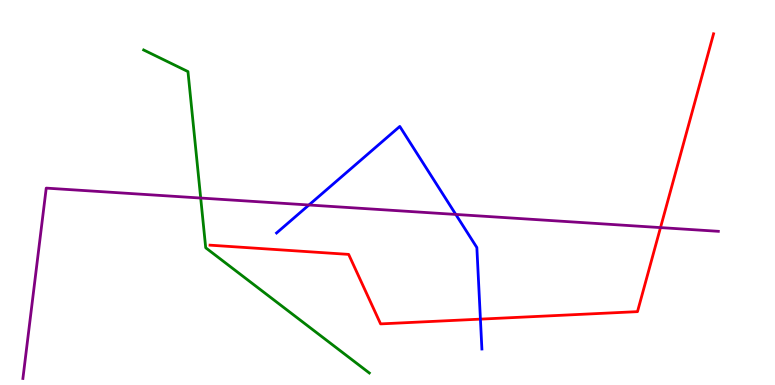[{'lines': ['blue', 'red'], 'intersections': [{'x': 6.2, 'y': 1.71}]}, {'lines': ['green', 'red'], 'intersections': []}, {'lines': ['purple', 'red'], 'intersections': [{'x': 8.52, 'y': 4.09}]}, {'lines': ['blue', 'green'], 'intersections': []}, {'lines': ['blue', 'purple'], 'intersections': [{'x': 3.99, 'y': 4.68}, {'x': 5.88, 'y': 4.43}]}, {'lines': ['green', 'purple'], 'intersections': [{'x': 2.59, 'y': 4.86}]}]